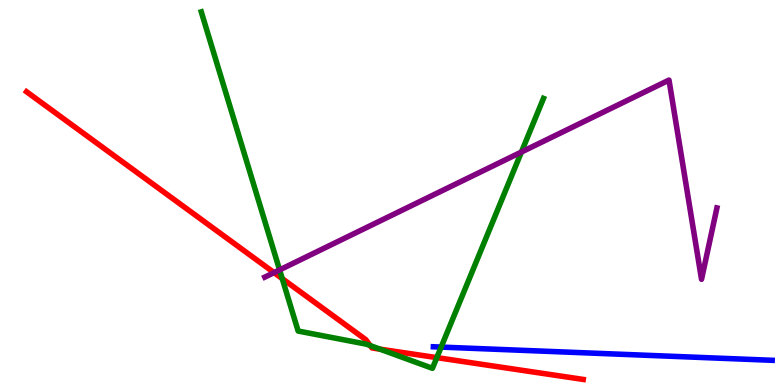[{'lines': ['blue', 'red'], 'intersections': []}, {'lines': ['green', 'red'], 'intersections': [{'x': 3.64, 'y': 2.76}, {'x': 4.78, 'y': 1.02}, {'x': 4.9, 'y': 0.931}, {'x': 5.64, 'y': 0.711}]}, {'lines': ['purple', 'red'], 'intersections': [{'x': 3.54, 'y': 2.92}]}, {'lines': ['blue', 'green'], 'intersections': [{'x': 5.69, 'y': 0.985}]}, {'lines': ['blue', 'purple'], 'intersections': []}, {'lines': ['green', 'purple'], 'intersections': [{'x': 3.61, 'y': 2.99}, {'x': 6.73, 'y': 6.05}]}]